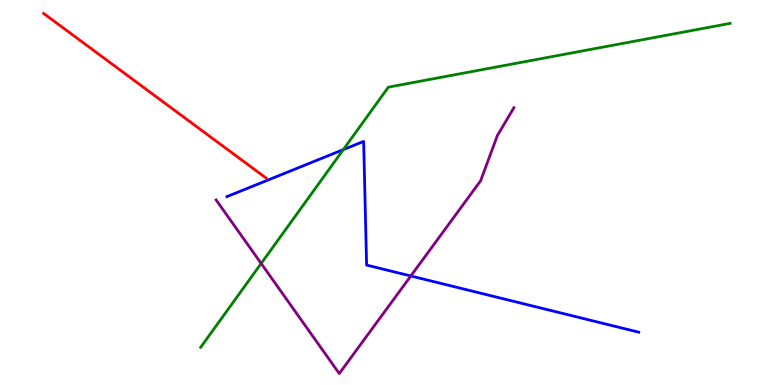[{'lines': ['blue', 'red'], 'intersections': []}, {'lines': ['green', 'red'], 'intersections': []}, {'lines': ['purple', 'red'], 'intersections': []}, {'lines': ['blue', 'green'], 'intersections': [{'x': 4.43, 'y': 6.11}]}, {'lines': ['blue', 'purple'], 'intersections': [{'x': 5.3, 'y': 2.83}]}, {'lines': ['green', 'purple'], 'intersections': [{'x': 3.37, 'y': 3.16}]}]